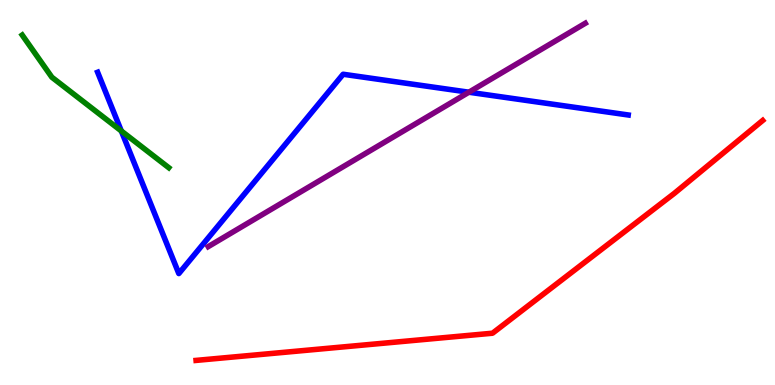[{'lines': ['blue', 'red'], 'intersections': []}, {'lines': ['green', 'red'], 'intersections': []}, {'lines': ['purple', 'red'], 'intersections': []}, {'lines': ['blue', 'green'], 'intersections': [{'x': 1.57, 'y': 6.6}]}, {'lines': ['blue', 'purple'], 'intersections': [{'x': 6.05, 'y': 7.6}]}, {'lines': ['green', 'purple'], 'intersections': []}]